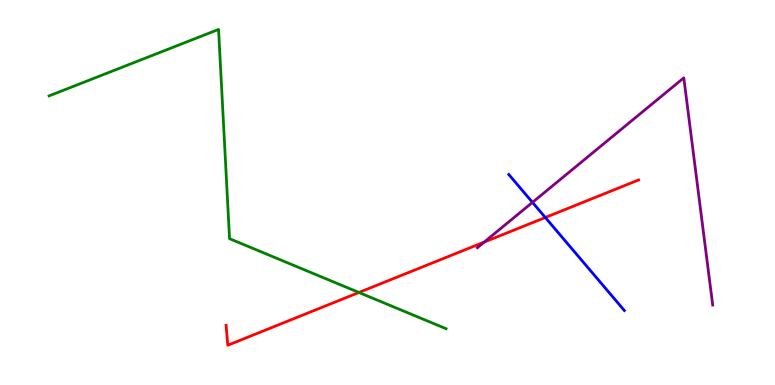[{'lines': ['blue', 'red'], 'intersections': [{'x': 7.04, 'y': 4.35}]}, {'lines': ['green', 'red'], 'intersections': [{'x': 4.63, 'y': 2.4}]}, {'lines': ['purple', 'red'], 'intersections': [{'x': 6.25, 'y': 3.71}]}, {'lines': ['blue', 'green'], 'intersections': []}, {'lines': ['blue', 'purple'], 'intersections': [{'x': 6.87, 'y': 4.74}]}, {'lines': ['green', 'purple'], 'intersections': []}]